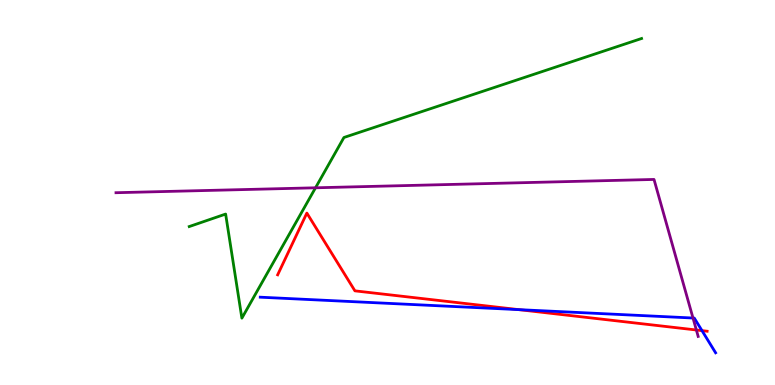[{'lines': ['blue', 'red'], 'intersections': [{'x': 6.69, 'y': 1.96}, {'x': 9.06, 'y': 1.41}]}, {'lines': ['green', 'red'], 'intersections': []}, {'lines': ['purple', 'red'], 'intersections': [{'x': 8.99, 'y': 1.43}]}, {'lines': ['blue', 'green'], 'intersections': []}, {'lines': ['blue', 'purple'], 'intersections': [{'x': 8.94, 'y': 1.74}]}, {'lines': ['green', 'purple'], 'intersections': [{'x': 4.07, 'y': 5.12}]}]